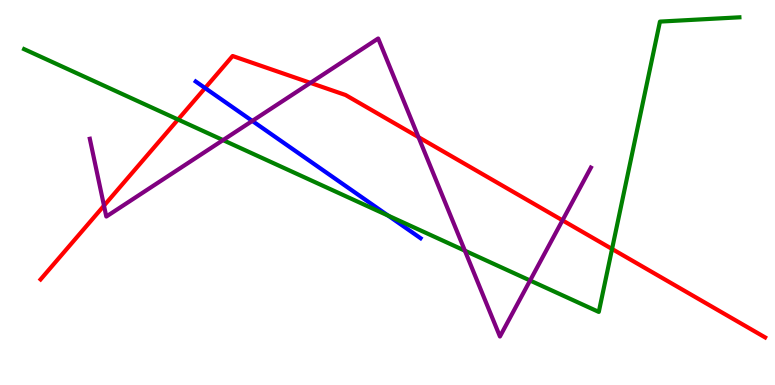[{'lines': ['blue', 'red'], 'intersections': [{'x': 2.65, 'y': 7.71}]}, {'lines': ['green', 'red'], 'intersections': [{'x': 2.3, 'y': 6.9}, {'x': 7.9, 'y': 3.53}]}, {'lines': ['purple', 'red'], 'intersections': [{'x': 1.34, 'y': 4.66}, {'x': 4.01, 'y': 7.85}, {'x': 5.4, 'y': 6.44}, {'x': 7.26, 'y': 4.28}]}, {'lines': ['blue', 'green'], 'intersections': [{'x': 5.01, 'y': 4.4}]}, {'lines': ['blue', 'purple'], 'intersections': [{'x': 3.26, 'y': 6.86}]}, {'lines': ['green', 'purple'], 'intersections': [{'x': 2.88, 'y': 6.36}, {'x': 6.0, 'y': 3.49}, {'x': 6.84, 'y': 2.71}]}]